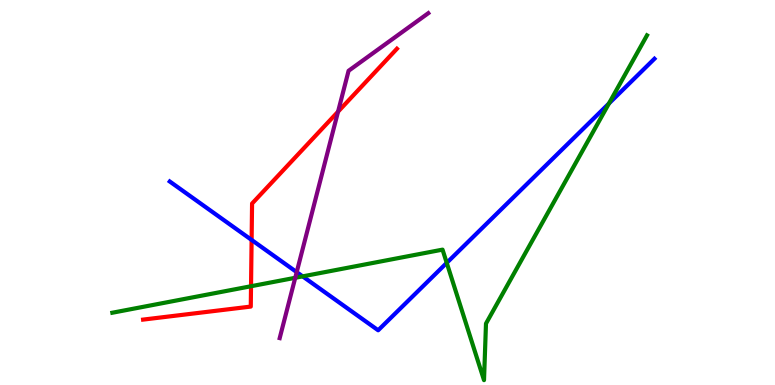[{'lines': ['blue', 'red'], 'intersections': [{'x': 3.25, 'y': 3.77}]}, {'lines': ['green', 'red'], 'intersections': [{'x': 3.24, 'y': 2.57}]}, {'lines': ['purple', 'red'], 'intersections': [{'x': 4.36, 'y': 7.1}]}, {'lines': ['blue', 'green'], 'intersections': [{'x': 3.91, 'y': 2.82}, {'x': 5.76, 'y': 3.17}, {'x': 7.86, 'y': 7.31}]}, {'lines': ['blue', 'purple'], 'intersections': [{'x': 3.83, 'y': 2.93}]}, {'lines': ['green', 'purple'], 'intersections': [{'x': 3.81, 'y': 2.78}]}]